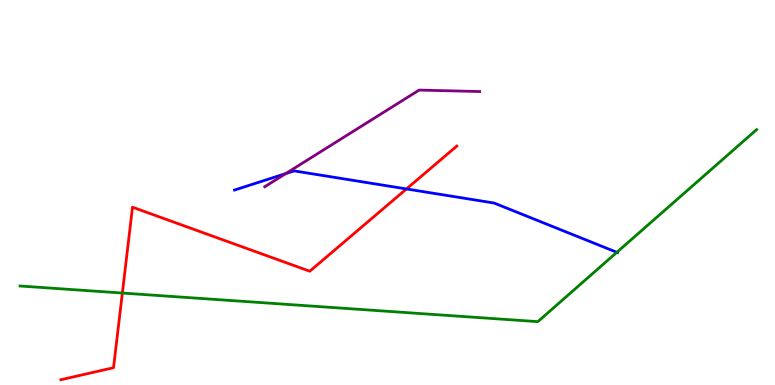[{'lines': ['blue', 'red'], 'intersections': [{'x': 5.24, 'y': 5.09}]}, {'lines': ['green', 'red'], 'intersections': [{'x': 1.58, 'y': 2.39}]}, {'lines': ['purple', 'red'], 'intersections': []}, {'lines': ['blue', 'green'], 'intersections': [{'x': 7.96, 'y': 3.45}]}, {'lines': ['blue', 'purple'], 'intersections': [{'x': 3.69, 'y': 5.49}]}, {'lines': ['green', 'purple'], 'intersections': []}]